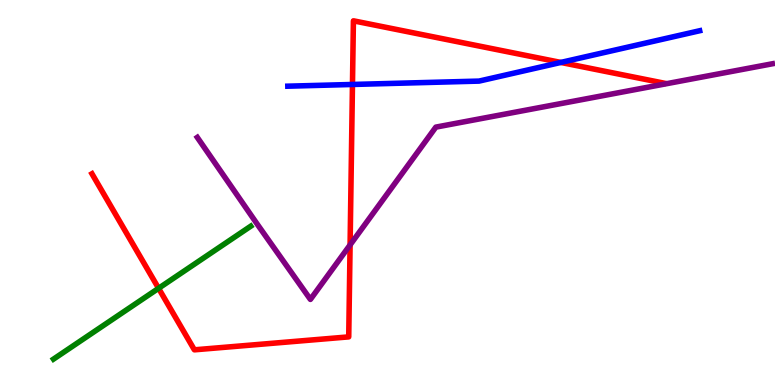[{'lines': ['blue', 'red'], 'intersections': [{'x': 4.55, 'y': 7.81}, {'x': 7.24, 'y': 8.38}]}, {'lines': ['green', 'red'], 'intersections': [{'x': 2.05, 'y': 2.51}]}, {'lines': ['purple', 'red'], 'intersections': [{'x': 4.52, 'y': 3.64}]}, {'lines': ['blue', 'green'], 'intersections': []}, {'lines': ['blue', 'purple'], 'intersections': []}, {'lines': ['green', 'purple'], 'intersections': []}]